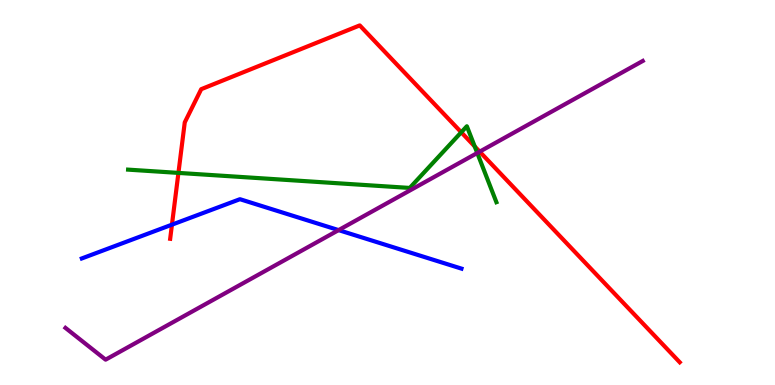[{'lines': ['blue', 'red'], 'intersections': [{'x': 2.22, 'y': 4.16}]}, {'lines': ['green', 'red'], 'intersections': [{'x': 2.3, 'y': 5.51}, {'x': 5.95, 'y': 6.56}, {'x': 6.13, 'y': 6.2}]}, {'lines': ['purple', 'red'], 'intersections': [{'x': 6.19, 'y': 6.06}]}, {'lines': ['blue', 'green'], 'intersections': []}, {'lines': ['blue', 'purple'], 'intersections': [{'x': 4.37, 'y': 4.02}]}, {'lines': ['green', 'purple'], 'intersections': [{'x': 6.16, 'y': 6.03}]}]